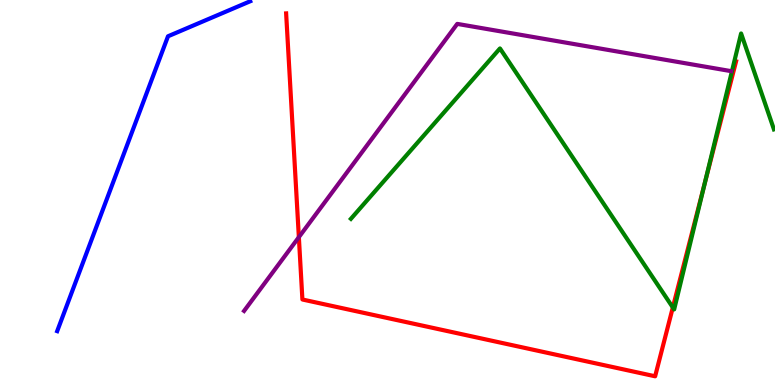[{'lines': ['blue', 'red'], 'intersections': []}, {'lines': ['green', 'red'], 'intersections': [{'x': 8.68, 'y': 2.01}, {'x': 9.1, 'y': 5.26}]}, {'lines': ['purple', 'red'], 'intersections': [{'x': 3.86, 'y': 3.84}]}, {'lines': ['blue', 'green'], 'intersections': []}, {'lines': ['blue', 'purple'], 'intersections': []}, {'lines': ['green', 'purple'], 'intersections': []}]